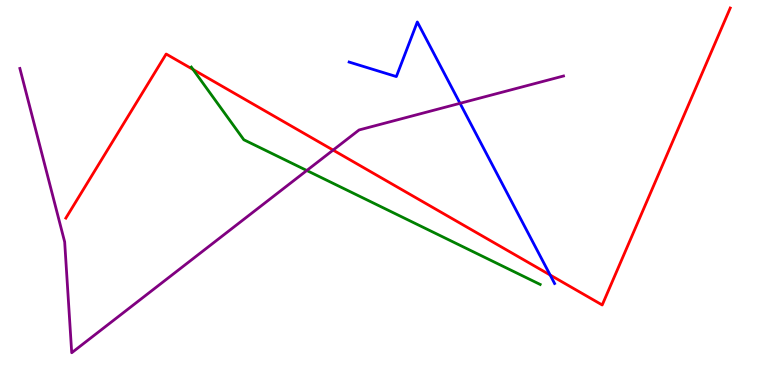[{'lines': ['blue', 'red'], 'intersections': [{'x': 7.1, 'y': 2.86}]}, {'lines': ['green', 'red'], 'intersections': [{'x': 2.49, 'y': 8.19}]}, {'lines': ['purple', 'red'], 'intersections': [{'x': 4.3, 'y': 6.1}]}, {'lines': ['blue', 'green'], 'intersections': []}, {'lines': ['blue', 'purple'], 'intersections': [{'x': 5.94, 'y': 7.32}]}, {'lines': ['green', 'purple'], 'intersections': [{'x': 3.96, 'y': 5.57}]}]